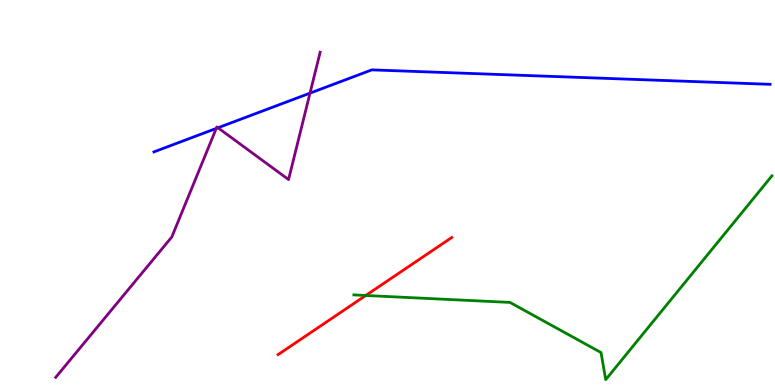[{'lines': ['blue', 'red'], 'intersections': []}, {'lines': ['green', 'red'], 'intersections': [{'x': 4.72, 'y': 2.33}]}, {'lines': ['purple', 'red'], 'intersections': []}, {'lines': ['blue', 'green'], 'intersections': []}, {'lines': ['blue', 'purple'], 'intersections': [{'x': 2.79, 'y': 6.66}, {'x': 2.81, 'y': 6.68}, {'x': 4.0, 'y': 7.58}]}, {'lines': ['green', 'purple'], 'intersections': []}]